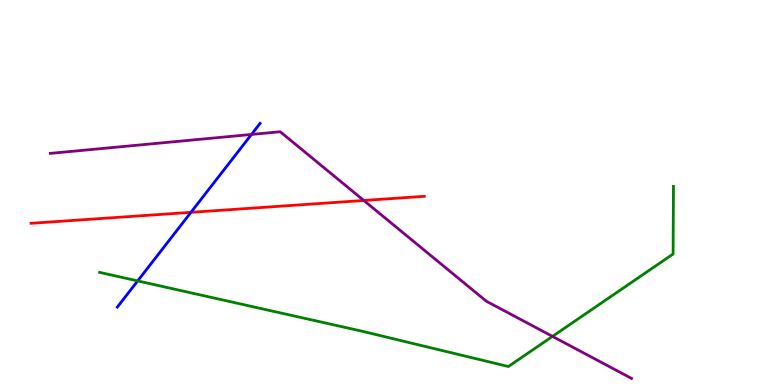[{'lines': ['blue', 'red'], 'intersections': [{'x': 2.46, 'y': 4.48}]}, {'lines': ['green', 'red'], 'intersections': []}, {'lines': ['purple', 'red'], 'intersections': [{'x': 4.69, 'y': 4.79}]}, {'lines': ['blue', 'green'], 'intersections': [{'x': 1.78, 'y': 2.7}]}, {'lines': ['blue', 'purple'], 'intersections': [{'x': 3.24, 'y': 6.51}]}, {'lines': ['green', 'purple'], 'intersections': [{'x': 7.13, 'y': 1.26}]}]